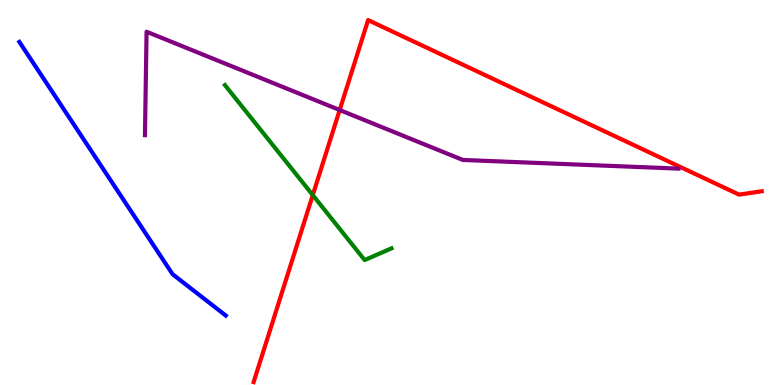[{'lines': ['blue', 'red'], 'intersections': []}, {'lines': ['green', 'red'], 'intersections': [{'x': 4.04, 'y': 4.93}]}, {'lines': ['purple', 'red'], 'intersections': [{'x': 4.38, 'y': 7.14}]}, {'lines': ['blue', 'green'], 'intersections': []}, {'lines': ['blue', 'purple'], 'intersections': []}, {'lines': ['green', 'purple'], 'intersections': []}]